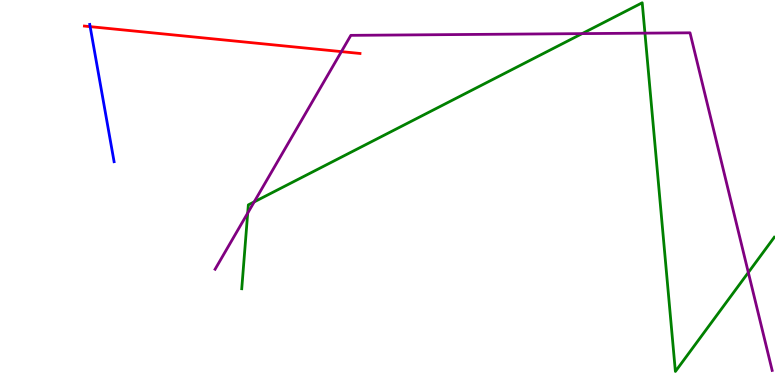[{'lines': ['blue', 'red'], 'intersections': [{'x': 1.16, 'y': 9.31}]}, {'lines': ['green', 'red'], 'intersections': []}, {'lines': ['purple', 'red'], 'intersections': [{'x': 4.41, 'y': 8.66}]}, {'lines': ['blue', 'green'], 'intersections': []}, {'lines': ['blue', 'purple'], 'intersections': []}, {'lines': ['green', 'purple'], 'intersections': [{'x': 3.2, 'y': 4.47}, {'x': 3.28, 'y': 4.76}, {'x': 7.51, 'y': 9.13}, {'x': 8.32, 'y': 9.14}, {'x': 9.66, 'y': 2.92}]}]